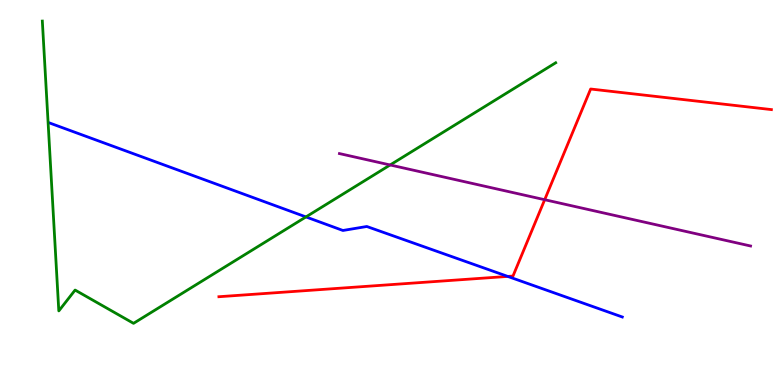[{'lines': ['blue', 'red'], 'intersections': [{'x': 6.55, 'y': 2.82}]}, {'lines': ['green', 'red'], 'intersections': []}, {'lines': ['purple', 'red'], 'intersections': [{'x': 7.03, 'y': 4.81}]}, {'lines': ['blue', 'green'], 'intersections': [{'x': 3.95, 'y': 4.37}]}, {'lines': ['blue', 'purple'], 'intersections': []}, {'lines': ['green', 'purple'], 'intersections': [{'x': 5.03, 'y': 5.72}]}]